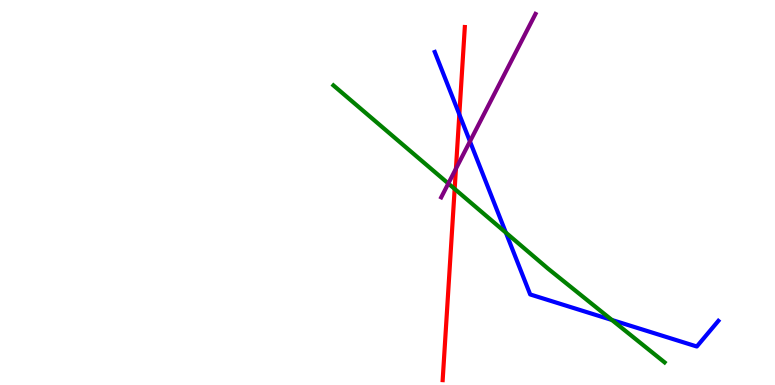[{'lines': ['blue', 'red'], 'intersections': [{'x': 5.93, 'y': 7.03}]}, {'lines': ['green', 'red'], 'intersections': [{'x': 5.87, 'y': 5.09}]}, {'lines': ['purple', 'red'], 'intersections': [{'x': 5.88, 'y': 5.62}]}, {'lines': ['blue', 'green'], 'intersections': [{'x': 6.53, 'y': 3.96}, {'x': 7.9, 'y': 1.69}]}, {'lines': ['blue', 'purple'], 'intersections': [{'x': 6.06, 'y': 6.33}]}, {'lines': ['green', 'purple'], 'intersections': [{'x': 5.78, 'y': 5.23}]}]